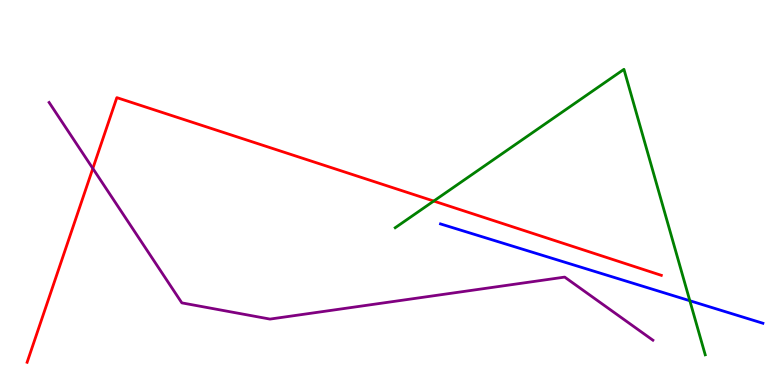[{'lines': ['blue', 'red'], 'intersections': []}, {'lines': ['green', 'red'], 'intersections': [{'x': 5.6, 'y': 4.78}]}, {'lines': ['purple', 'red'], 'intersections': [{'x': 1.2, 'y': 5.62}]}, {'lines': ['blue', 'green'], 'intersections': [{'x': 8.9, 'y': 2.19}]}, {'lines': ['blue', 'purple'], 'intersections': []}, {'lines': ['green', 'purple'], 'intersections': []}]